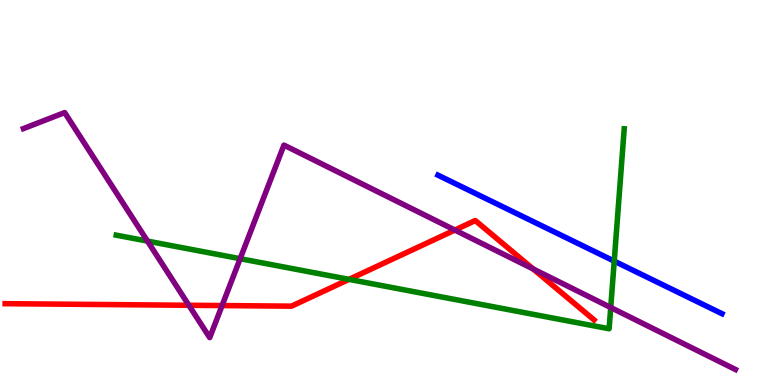[{'lines': ['blue', 'red'], 'intersections': []}, {'lines': ['green', 'red'], 'intersections': [{'x': 4.5, 'y': 2.74}]}, {'lines': ['purple', 'red'], 'intersections': [{'x': 2.44, 'y': 2.07}, {'x': 2.87, 'y': 2.06}, {'x': 5.87, 'y': 4.02}, {'x': 6.88, 'y': 3.01}]}, {'lines': ['blue', 'green'], 'intersections': [{'x': 7.93, 'y': 3.22}]}, {'lines': ['blue', 'purple'], 'intersections': []}, {'lines': ['green', 'purple'], 'intersections': [{'x': 1.9, 'y': 3.74}, {'x': 3.1, 'y': 3.28}, {'x': 7.88, 'y': 2.01}]}]